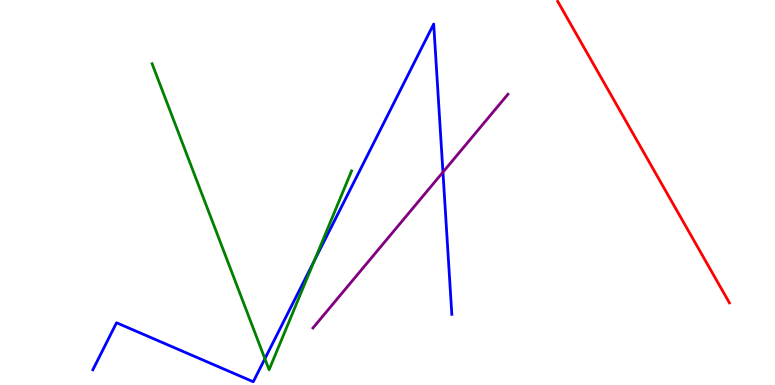[{'lines': ['blue', 'red'], 'intersections': []}, {'lines': ['green', 'red'], 'intersections': []}, {'lines': ['purple', 'red'], 'intersections': []}, {'lines': ['blue', 'green'], 'intersections': [{'x': 3.42, 'y': 0.683}, {'x': 4.06, 'y': 3.23}]}, {'lines': ['blue', 'purple'], 'intersections': [{'x': 5.72, 'y': 5.53}]}, {'lines': ['green', 'purple'], 'intersections': []}]